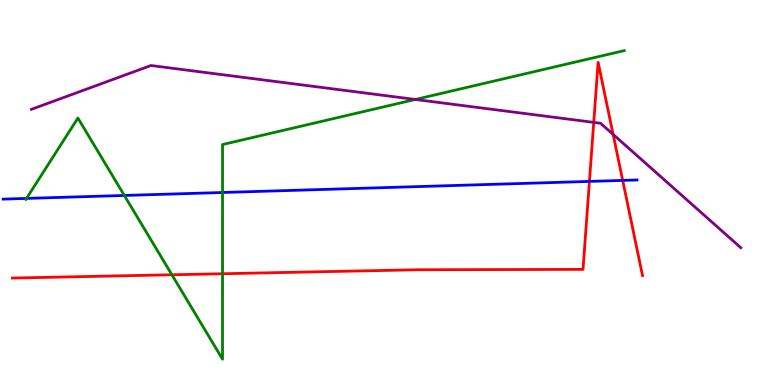[{'lines': ['blue', 'red'], 'intersections': [{'x': 7.61, 'y': 5.29}, {'x': 8.03, 'y': 5.31}]}, {'lines': ['green', 'red'], 'intersections': [{'x': 2.22, 'y': 2.86}, {'x': 2.87, 'y': 2.89}]}, {'lines': ['purple', 'red'], 'intersections': [{'x': 7.66, 'y': 6.82}, {'x': 7.91, 'y': 6.51}]}, {'lines': ['blue', 'green'], 'intersections': [{'x': 0.342, 'y': 4.85}, {'x': 1.6, 'y': 4.92}, {'x': 2.87, 'y': 5.0}]}, {'lines': ['blue', 'purple'], 'intersections': []}, {'lines': ['green', 'purple'], 'intersections': [{'x': 5.36, 'y': 7.42}]}]